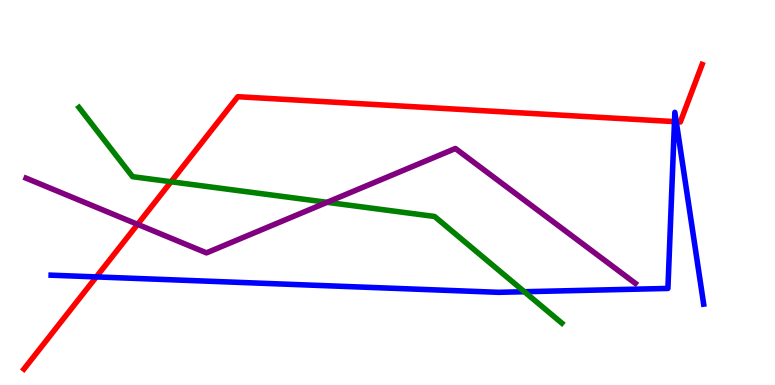[{'lines': ['blue', 'red'], 'intersections': [{'x': 1.24, 'y': 2.81}, {'x': 8.7, 'y': 6.84}, {'x': 8.73, 'y': 6.84}]}, {'lines': ['green', 'red'], 'intersections': [{'x': 2.21, 'y': 5.28}]}, {'lines': ['purple', 'red'], 'intersections': [{'x': 1.78, 'y': 4.17}]}, {'lines': ['blue', 'green'], 'intersections': [{'x': 6.77, 'y': 2.42}]}, {'lines': ['blue', 'purple'], 'intersections': []}, {'lines': ['green', 'purple'], 'intersections': [{'x': 4.22, 'y': 4.75}]}]